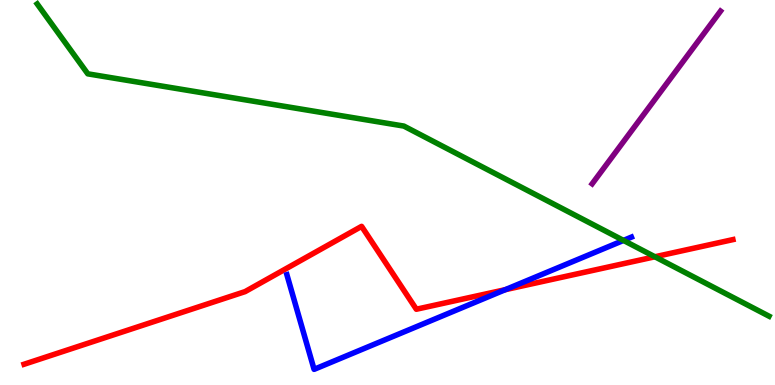[{'lines': ['blue', 'red'], 'intersections': [{'x': 6.52, 'y': 2.48}]}, {'lines': ['green', 'red'], 'intersections': [{'x': 8.45, 'y': 3.33}]}, {'lines': ['purple', 'red'], 'intersections': []}, {'lines': ['blue', 'green'], 'intersections': [{'x': 8.05, 'y': 3.76}]}, {'lines': ['blue', 'purple'], 'intersections': []}, {'lines': ['green', 'purple'], 'intersections': []}]